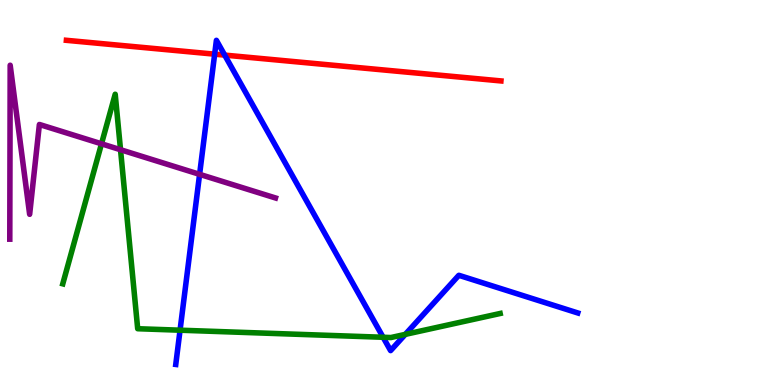[{'lines': ['blue', 'red'], 'intersections': [{'x': 2.77, 'y': 8.59}, {'x': 2.9, 'y': 8.57}]}, {'lines': ['green', 'red'], 'intersections': []}, {'lines': ['purple', 'red'], 'intersections': []}, {'lines': ['blue', 'green'], 'intersections': [{'x': 2.32, 'y': 1.42}, {'x': 4.94, 'y': 1.24}, {'x': 5.23, 'y': 1.32}]}, {'lines': ['blue', 'purple'], 'intersections': [{'x': 2.58, 'y': 5.47}]}, {'lines': ['green', 'purple'], 'intersections': [{'x': 1.31, 'y': 6.26}, {'x': 1.56, 'y': 6.11}]}]